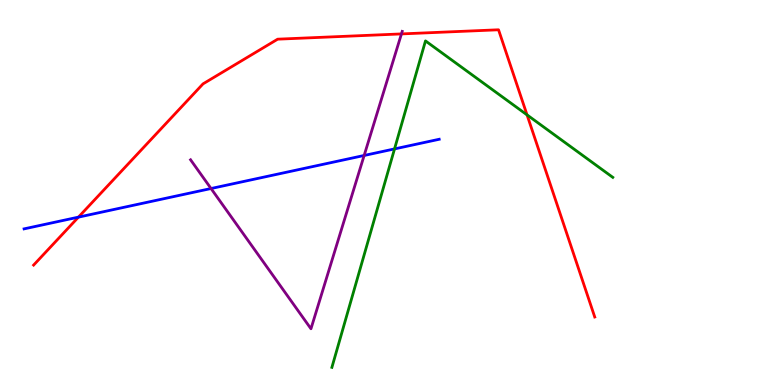[{'lines': ['blue', 'red'], 'intersections': [{'x': 1.01, 'y': 4.36}]}, {'lines': ['green', 'red'], 'intersections': [{'x': 6.8, 'y': 7.02}]}, {'lines': ['purple', 'red'], 'intersections': [{'x': 5.18, 'y': 9.12}]}, {'lines': ['blue', 'green'], 'intersections': [{'x': 5.09, 'y': 6.13}]}, {'lines': ['blue', 'purple'], 'intersections': [{'x': 2.72, 'y': 5.1}, {'x': 4.7, 'y': 5.96}]}, {'lines': ['green', 'purple'], 'intersections': []}]